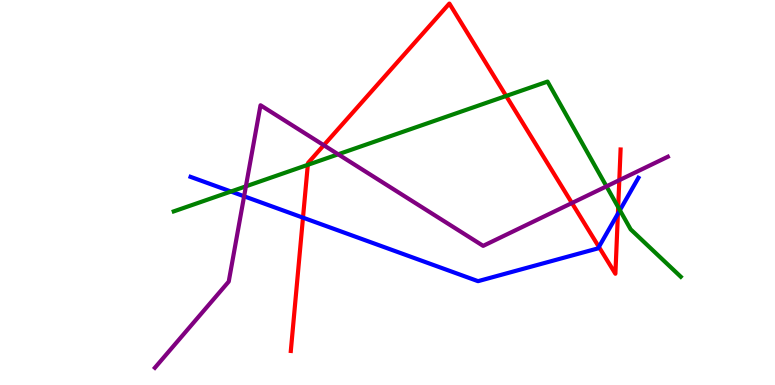[{'lines': ['blue', 'red'], 'intersections': [{'x': 3.91, 'y': 4.35}, {'x': 7.73, 'y': 3.59}, {'x': 7.97, 'y': 4.45}]}, {'lines': ['green', 'red'], 'intersections': [{'x': 3.97, 'y': 5.72}, {'x': 6.53, 'y': 7.51}, {'x': 7.98, 'y': 4.62}]}, {'lines': ['purple', 'red'], 'intersections': [{'x': 4.18, 'y': 6.23}, {'x': 7.38, 'y': 4.73}, {'x': 7.99, 'y': 5.32}]}, {'lines': ['blue', 'green'], 'intersections': [{'x': 2.98, 'y': 5.03}, {'x': 8.0, 'y': 4.54}]}, {'lines': ['blue', 'purple'], 'intersections': [{'x': 3.15, 'y': 4.9}]}, {'lines': ['green', 'purple'], 'intersections': [{'x': 3.17, 'y': 5.16}, {'x': 4.36, 'y': 5.99}, {'x': 7.83, 'y': 5.16}]}]